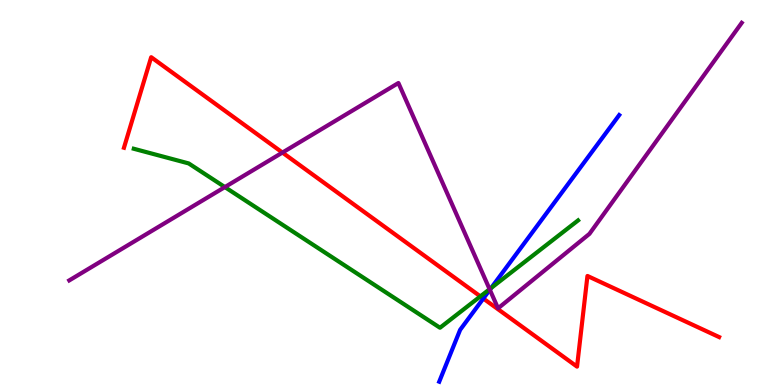[{'lines': ['blue', 'red'], 'intersections': [{'x': 6.24, 'y': 2.25}]}, {'lines': ['green', 'red'], 'intersections': [{'x': 6.2, 'y': 2.3}]}, {'lines': ['purple', 'red'], 'intersections': [{'x': 3.64, 'y': 6.04}]}, {'lines': ['blue', 'green'], 'intersections': [{'x': 6.34, 'y': 2.52}]}, {'lines': ['blue', 'purple'], 'intersections': [{'x': 6.32, 'y': 2.47}]}, {'lines': ['green', 'purple'], 'intersections': [{'x': 2.9, 'y': 5.14}, {'x': 6.32, 'y': 2.49}]}]